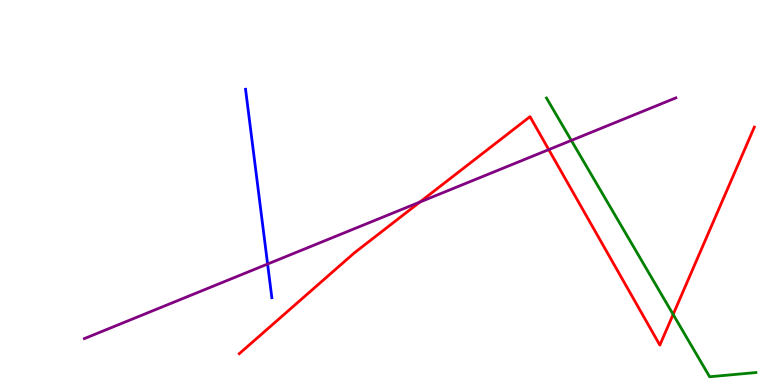[{'lines': ['blue', 'red'], 'intersections': []}, {'lines': ['green', 'red'], 'intersections': [{'x': 8.69, 'y': 1.83}]}, {'lines': ['purple', 'red'], 'intersections': [{'x': 5.42, 'y': 4.75}, {'x': 7.08, 'y': 6.11}]}, {'lines': ['blue', 'green'], 'intersections': []}, {'lines': ['blue', 'purple'], 'intersections': [{'x': 3.45, 'y': 3.14}]}, {'lines': ['green', 'purple'], 'intersections': [{'x': 7.37, 'y': 6.35}]}]